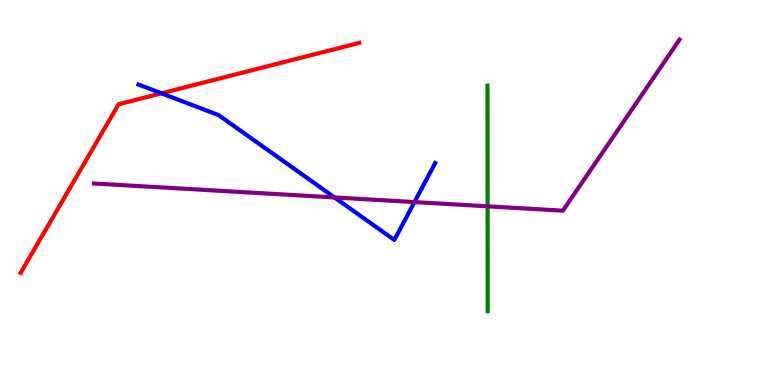[{'lines': ['blue', 'red'], 'intersections': [{'x': 2.08, 'y': 7.58}]}, {'lines': ['green', 'red'], 'intersections': []}, {'lines': ['purple', 'red'], 'intersections': []}, {'lines': ['blue', 'green'], 'intersections': []}, {'lines': ['blue', 'purple'], 'intersections': [{'x': 4.32, 'y': 4.87}, {'x': 5.35, 'y': 4.75}]}, {'lines': ['green', 'purple'], 'intersections': [{'x': 6.29, 'y': 4.64}]}]